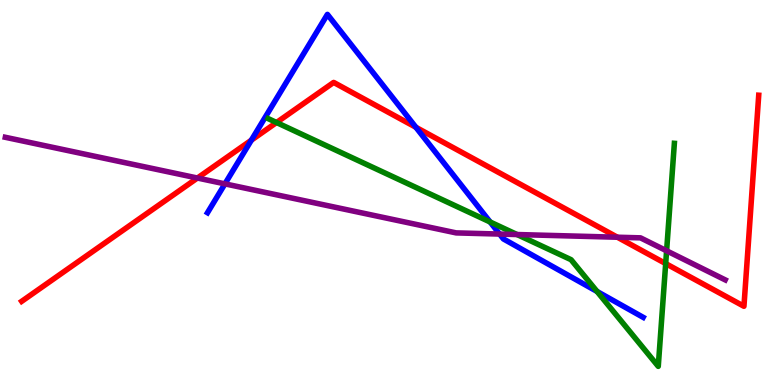[{'lines': ['blue', 'red'], 'intersections': [{'x': 3.24, 'y': 6.36}, {'x': 5.37, 'y': 6.69}]}, {'lines': ['green', 'red'], 'intersections': [{'x': 3.57, 'y': 6.82}, {'x': 8.59, 'y': 3.15}]}, {'lines': ['purple', 'red'], 'intersections': [{'x': 2.55, 'y': 5.38}, {'x': 7.97, 'y': 3.84}]}, {'lines': ['blue', 'green'], 'intersections': [{'x': 6.32, 'y': 4.23}, {'x': 7.7, 'y': 2.43}]}, {'lines': ['blue', 'purple'], 'intersections': [{'x': 2.9, 'y': 5.22}, {'x': 6.45, 'y': 3.92}]}, {'lines': ['green', 'purple'], 'intersections': [{'x': 6.67, 'y': 3.91}, {'x': 8.6, 'y': 3.49}]}]